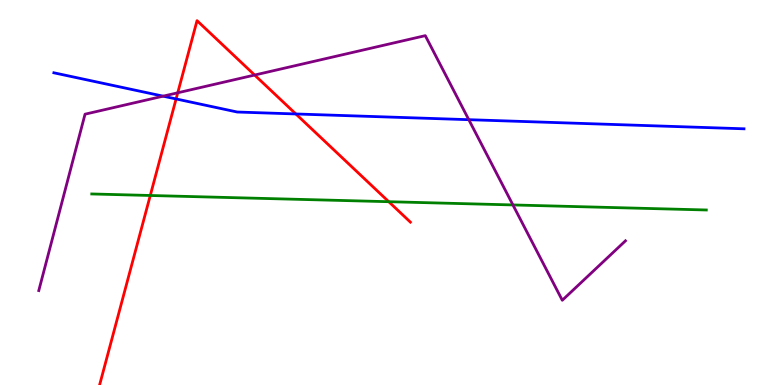[{'lines': ['blue', 'red'], 'intersections': [{'x': 2.27, 'y': 7.43}, {'x': 3.82, 'y': 7.04}]}, {'lines': ['green', 'red'], 'intersections': [{'x': 1.94, 'y': 4.92}, {'x': 5.02, 'y': 4.76}]}, {'lines': ['purple', 'red'], 'intersections': [{'x': 2.29, 'y': 7.59}, {'x': 3.29, 'y': 8.05}]}, {'lines': ['blue', 'green'], 'intersections': []}, {'lines': ['blue', 'purple'], 'intersections': [{'x': 2.1, 'y': 7.5}, {'x': 6.05, 'y': 6.89}]}, {'lines': ['green', 'purple'], 'intersections': [{'x': 6.62, 'y': 4.68}]}]